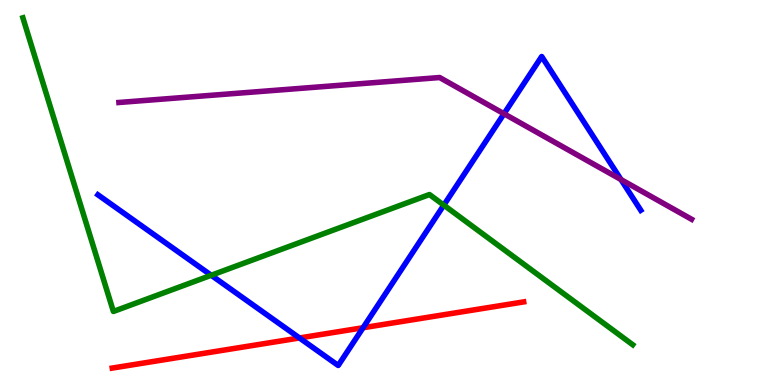[{'lines': ['blue', 'red'], 'intersections': [{'x': 3.86, 'y': 1.22}, {'x': 4.68, 'y': 1.49}]}, {'lines': ['green', 'red'], 'intersections': []}, {'lines': ['purple', 'red'], 'intersections': []}, {'lines': ['blue', 'green'], 'intersections': [{'x': 2.73, 'y': 2.85}, {'x': 5.73, 'y': 4.67}]}, {'lines': ['blue', 'purple'], 'intersections': [{'x': 6.5, 'y': 7.05}, {'x': 8.01, 'y': 5.34}]}, {'lines': ['green', 'purple'], 'intersections': []}]